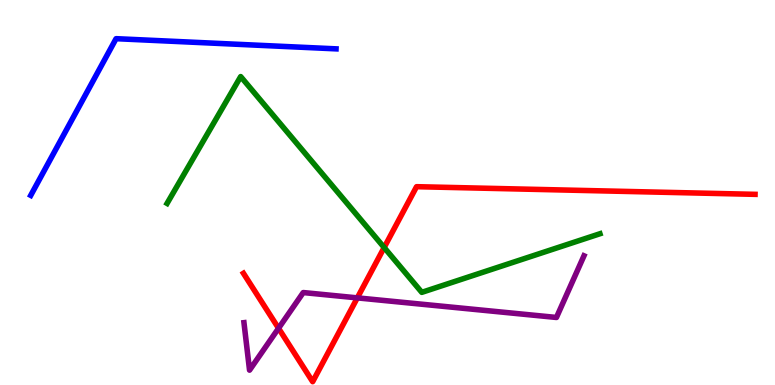[{'lines': ['blue', 'red'], 'intersections': []}, {'lines': ['green', 'red'], 'intersections': [{'x': 4.96, 'y': 3.57}]}, {'lines': ['purple', 'red'], 'intersections': [{'x': 3.59, 'y': 1.47}, {'x': 4.61, 'y': 2.26}]}, {'lines': ['blue', 'green'], 'intersections': []}, {'lines': ['blue', 'purple'], 'intersections': []}, {'lines': ['green', 'purple'], 'intersections': []}]